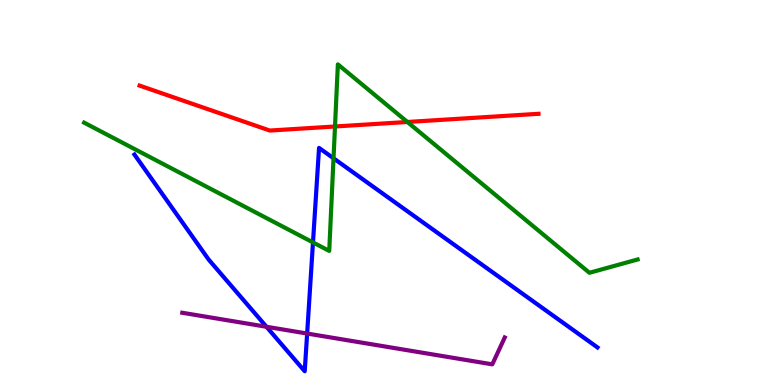[{'lines': ['blue', 'red'], 'intersections': []}, {'lines': ['green', 'red'], 'intersections': [{'x': 4.32, 'y': 6.71}, {'x': 5.26, 'y': 6.83}]}, {'lines': ['purple', 'red'], 'intersections': []}, {'lines': ['blue', 'green'], 'intersections': [{'x': 4.04, 'y': 3.7}, {'x': 4.3, 'y': 5.89}]}, {'lines': ['blue', 'purple'], 'intersections': [{'x': 3.44, 'y': 1.51}, {'x': 3.96, 'y': 1.34}]}, {'lines': ['green', 'purple'], 'intersections': []}]